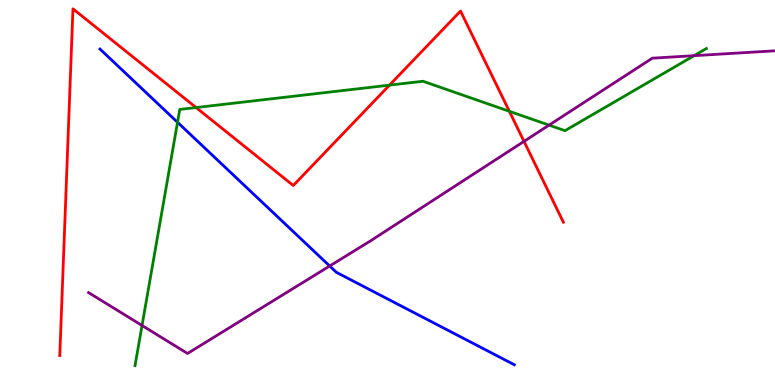[{'lines': ['blue', 'red'], 'intersections': []}, {'lines': ['green', 'red'], 'intersections': [{'x': 2.53, 'y': 7.21}, {'x': 5.03, 'y': 7.79}, {'x': 6.57, 'y': 7.11}]}, {'lines': ['purple', 'red'], 'intersections': [{'x': 6.76, 'y': 6.33}]}, {'lines': ['blue', 'green'], 'intersections': [{'x': 2.29, 'y': 6.82}]}, {'lines': ['blue', 'purple'], 'intersections': [{'x': 4.25, 'y': 3.09}]}, {'lines': ['green', 'purple'], 'intersections': [{'x': 1.83, 'y': 1.55}, {'x': 7.08, 'y': 6.75}, {'x': 8.96, 'y': 8.55}]}]